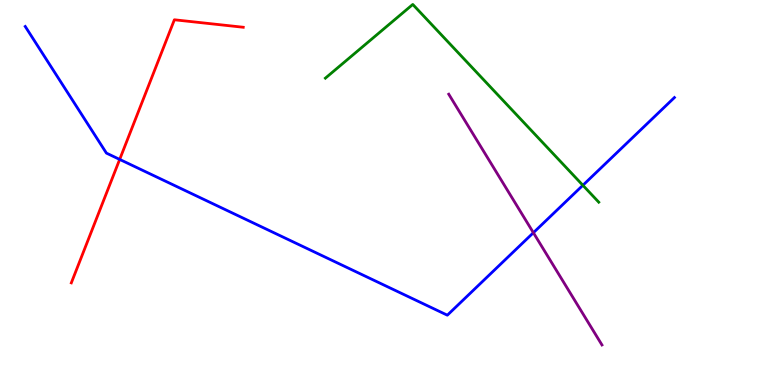[{'lines': ['blue', 'red'], 'intersections': [{'x': 1.54, 'y': 5.86}]}, {'lines': ['green', 'red'], 'intersections': []}, {'lines': ['purple', 'red'], 'intersections': []}, {'lines': ['blue', 'green'], 'intersections': [{'x': 7.52, 'y': 5.19}]}, {'lines': ['blue', 'purple'], 'intersections': [{'x': 6.88, 'y': 3.96}]}, {'lines': ['green', 'purple'], 'intersections': []}]